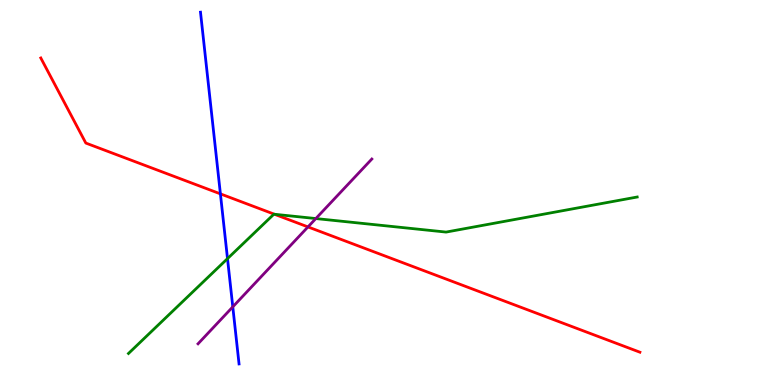[{'lines': ['blue', 'red'], 'intersections': [{'x': 2.84, 'y': 4.96}]}, {'lines': ['green', 'red'], 'intersections': [{'x': 3.54, 'y': 4.43}]}, {'lines': ['purple', 'red'], 'intersections': [{'x': 3.97, 'y': 4.11}]}, {'lines': ['blue', 'green'], 'intersections': [{'x': 2.94, 'y': 3.28}]}, {'lines': ['blue', 'purple'], 'intersections': [{'x': 3.0, 'y': 2.03}]}, {'lines': ['green', 'purple'], 'intersections': [{'x': 4.08, 'y': 4.32}]}]